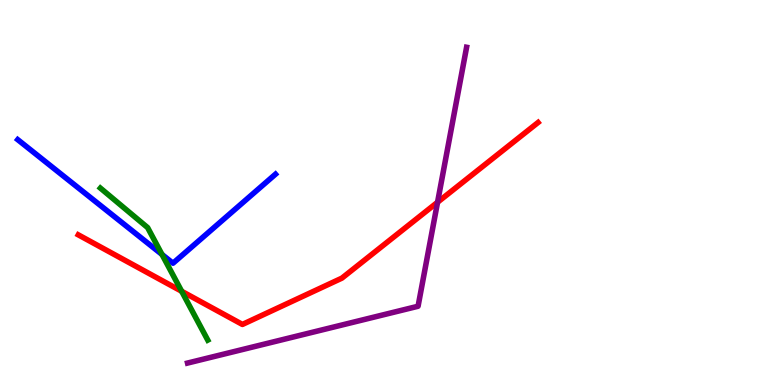[{'lines': ['blue', 'red'], 'intersections': []}, {'lines': ['green', 'red'], 'intersections': [{'x': 2.34, 'y': 2.43}]}, {'lines': ['purple', 'red'], 'intersections': [{'x': 5.65, 'y': 4.75}]}, {'lines': ['blue', 'green'], 'intersections': [{'x': 2.09, 'y': 3.39}]}, {'lines': ['blue', 'purple'], 'intersections': []}, {'lines': ['green', 'purple'], 'intersections': []}]